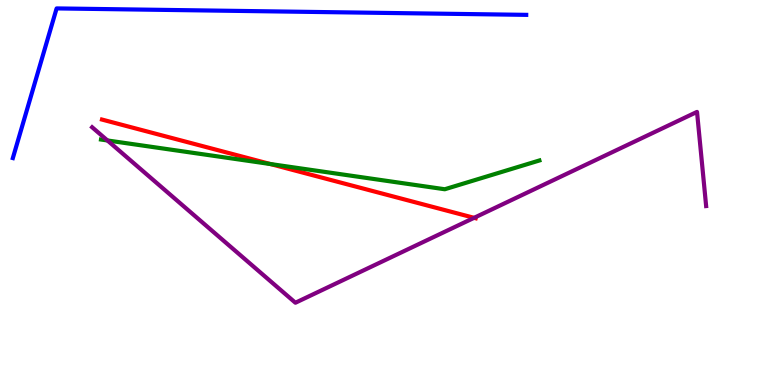[{'lines': ['blue', 'red'], 'intersections': []}, {'lines': ['green', 'red'], 'intersections': [{'x': 3.49, 'y': 5.74}]}, {'lines': ['purple', 'red'], 'intersections': [{'x': 6.12, 'y': 4.34}]}, {'lines': ['blue', 'green'], 'intersections': []}, {'lines': ['blue', 'purple'], 'intersections': []}, {'lines': ['green', 'purple'], 'intersections': [{'x': 1.39, 'y': 6.35}]}]